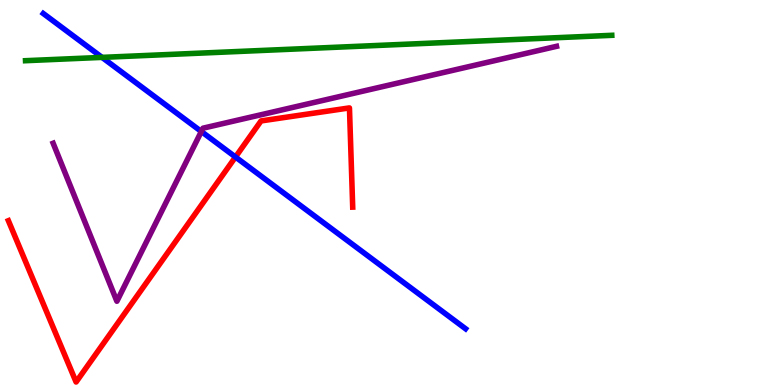[{'lines': ['blue', 'red'], 'intersections': [{'x': 3.04, 'y': 5.92}]}, {'lines': ['green', 'red'], 'intersections': []}, {'lines': ['purple', 'red'], 'intersections': []}, {'lines': ['blue', 'green'], 'intersections': [{'x': 1.32, 'y': 8.51}]}, {'lines': ['blue', 'purple'], 'intersections': [{'x': 2.6, 'y': 6.58}]}, {'lines': ['green', 'purple'], 'intersections': []}]